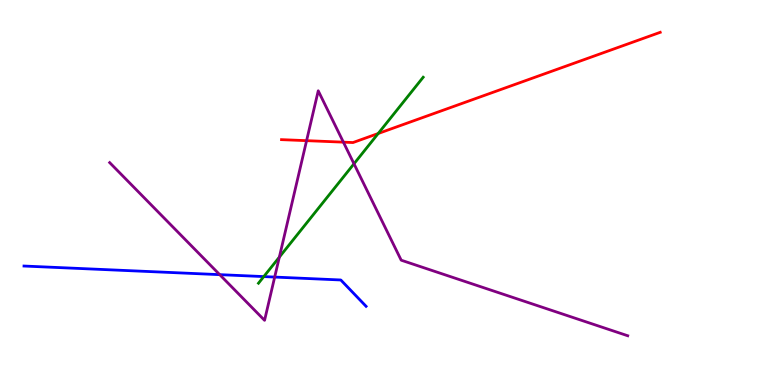[{'lines': ['blue', 'red'], 'intersections': []}, {'lines': ['green', 'red'], 'intersections': [{'x': 4.88, 'y': 6.53}]}, {'lines': ['purple', 'red'], 'intersections': [{'x': 3.96, 'y': 6.35}, {'x': 4.43, 'y': 6.31}]}, {'lines': ['blue', 'green'], 'intersections': [{'x': 3.4, 'y': 2.82}]}, {'lines': ['blue', 'purple'], 'intersections': [{'x': 2.83, 'y': 2.87}, {'x': 3.54, 'y': 2.8}]}, {'lines': ['green', 'purple'], 'intersections': [{'x': 3.6, 'y': 3.32}, {'x': 4.57, 'y': 5.75}]}]